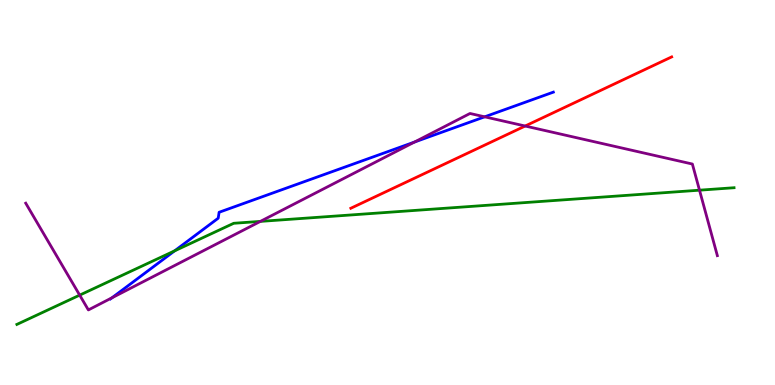[{'lines': ['blue', 'red'], 'intersections': []}, {'lines': ['green', 'red'], 'intersections': []}, {'lines': ['purple', 'red'], 'intersections': [{'x': 6.78, 'y': 6.73}]}, {'lines': ['blue', 'green'], 'intersections': [{'x': 2.25, 'y': 3.48}]}, {'lines': ['blue', 'purple'], 'intersections': [{'x': 1.45, 'y': 2.27}, {'x': 5.35, 'y': 6.31}, {'x': 6.25, 'y': 6.97}]}, {'lines': ['green', 'purple'], 'intersections': [{'x': 1.03, 'y': 2.33}, {'x': 3.36, 'y': 4.25}, {'x': 9.03, 'y': 5.06}]}]